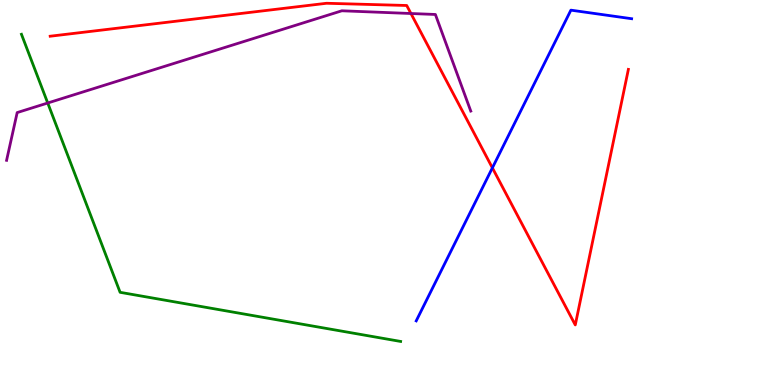[{'lines': ['blue', 'red'], 'intersections': [{'x': 6.35, 'y': 5.64}]}, {'lines': ['green', 'red'], 'intersections': []}, {'lines': ['purple', 'red'], 'intersections': [{'x': 5.3, 'y': 9.65}]}, {'lines': ['blue', 'green'], 'intersections': []}, {'lines': ['blue', 'purple'], 'intersections': []}, {'lines': ['green', 'purple'], 'intersections': [{'x': 0.616, 'y': 7.32}]}]